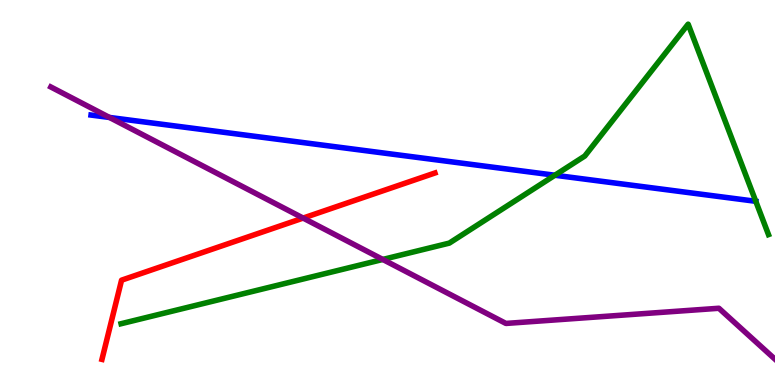[{'lines': ['blue', 'red'], 'intersections': []}, {'lines': ['green', 'red'], 'intersections': []}, {'lines': ['purple', 'red'], 'intersections': [{'x': 3.91, 'y': 4.34}]}, {'lines': ['blue', 'green'], 'intersections': [{'x': 7.16, 'y': 5.45}, {'x': 9.75, 'y': 4.77}]}, {'lines': ['blue', 'purple'], 'intersections': [{'x': 1.41, 'y': 6.95}]}, {'lines': ['green', 'purple'], 'intersections': [{'x': 4.94, 'y': 3.26}]}]